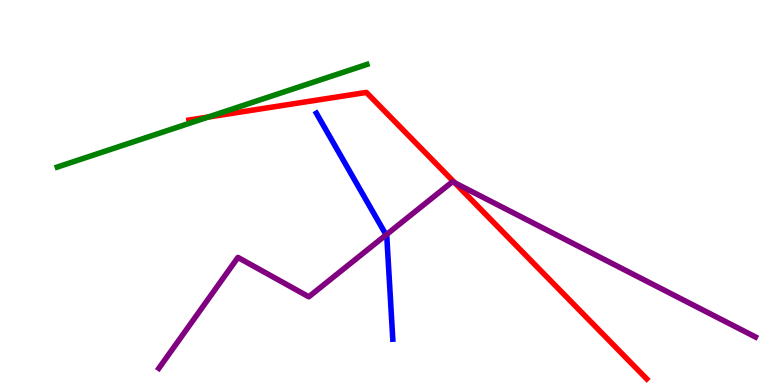[{'lines': ['blue', 'red'], 'intersections': []}, {'lines': ['green', 'red'], 'intersections': [{'x': 2.69, 'y': 6.96}]}, {'lines': ['purple', 'red'], 'intersections': [{'x': 5.87, 'y': 5.25}]}, {'lines': ['blue', 'green'], 'intersections': []}, {'lines': ['blue', 'purple'], 'intersections': [{'x': 4.98, 'y': 3.9}]}, {'lines': ['green', 'purple'], 'intersections': []}]